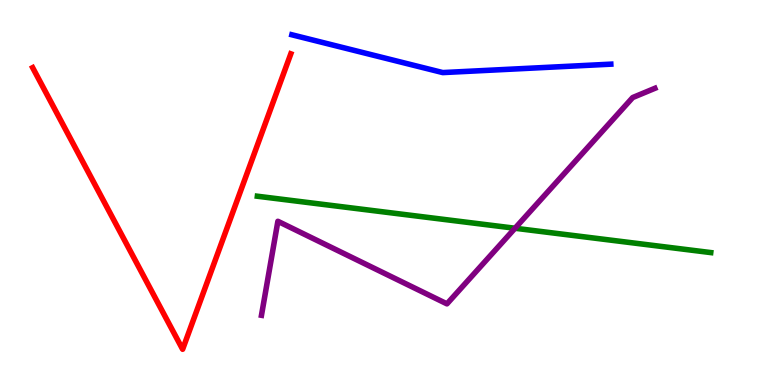[{'lines': ['blue', 'red'], 'intersections': []}, {'lines': ['green', 'red'], 'intersections': []}, {'lines': ['purple', 'red'], 'intersections': []}, {'lines': ['blue', 'green'], 'intersections': []}, {'lines': ['blue', 'purple'], 'intersections': []}, {'lines': ['green', 'purple'], 'intersections': [{'x': 6.65, 'y': 4.07}]}]